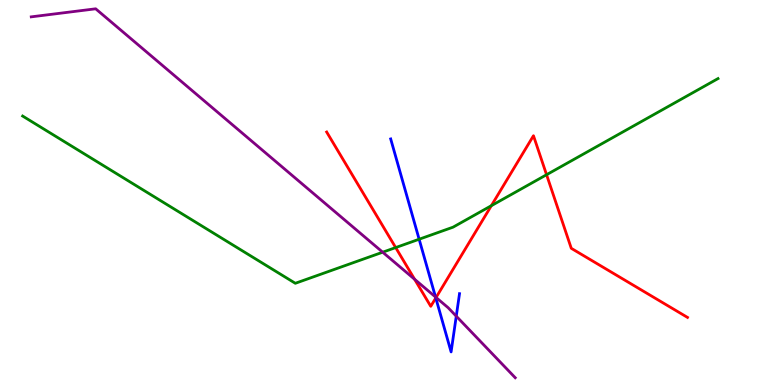[{'lines': ['blue', 'red'], 'intersections': [{'x': 5.62, 'y': 2.26}]}, {'lines': ['green', 'red'], 'intersections': [{'x': 5.11, 'y': 3.57}, {'x': 6.34, 'y': 4.66}, {'x': 7.05, 'y': 5.46}]}, {'lines': ['purple', 'red'], 'intersections': [{'x': 5.35, 'y': 2.75}, {'x': 5.63, 'y': 2.27}]}, {'lines': ['blue', 'green'], 'intersections': [{'x': 5.41, 'y': 3.79}]}, {'lines': ['blue', 'purple'], 'intersections': [{'x': 5.62, 'y': 2.29}, {'x': 5.89, 'y': 1.79}]}, {'lines': ['green', 'purple'], 'intersections': [{'x': 4.94, 'y': 3.45}]}]